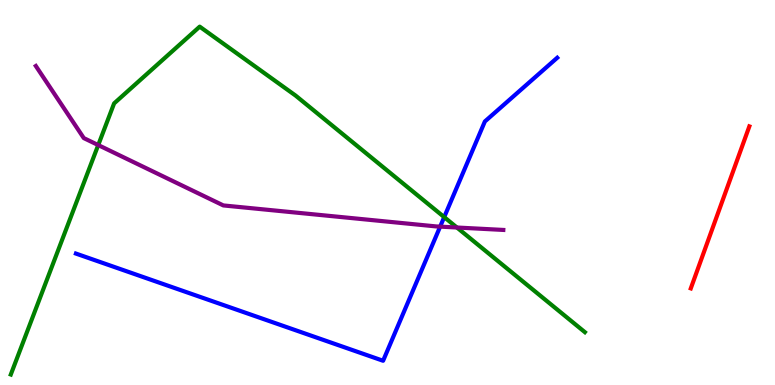[{'lines': ['blue', 'red'], 'intersections': []}, {'lines': ['green', 'red'], 'intersections': []}, {'lines': ['purple', 'red'], 'intersections': []}, {'lines': ['blue', 'green'], 'intersections': [{'x': 5.73, 'y': 4.36}]}, {'lines': ['blue', 'purple'], 'intersections': [{'x': 5.68, 'y': 4.11}]}, {'lines': ['green', 'purple'], 'intersections': [{'x': 1.27, 'y': 6.23}, {'x': 5.9, 'y': 4.09}]}]